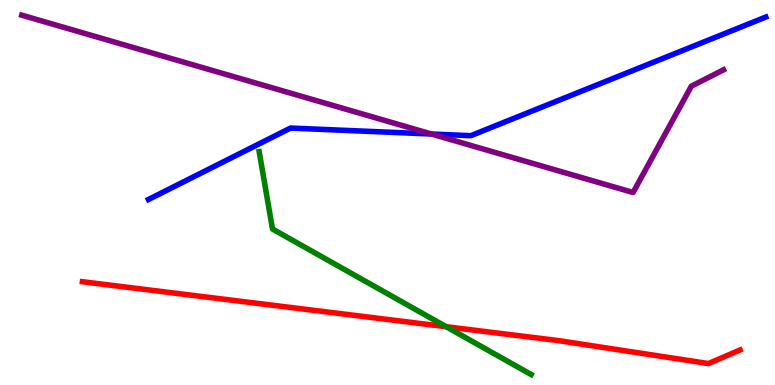[{'lines': ['blue', 'red'], 'intersections': []}, {'lines': ['green', 'red'], 'intersections': [{'x': 5.76, 'y': 1.51}]}, {'lines': ['purple', 'red'], 'intersections': []}, {'lines': ['blue', 'green'], 'intersections': []}, {'lines': ['blue', 'purple'], 'intersections': [{'x': 5.57, 'y': 6.52}]}, {'lines': ['green', 'purple'], 'intersections': []}]